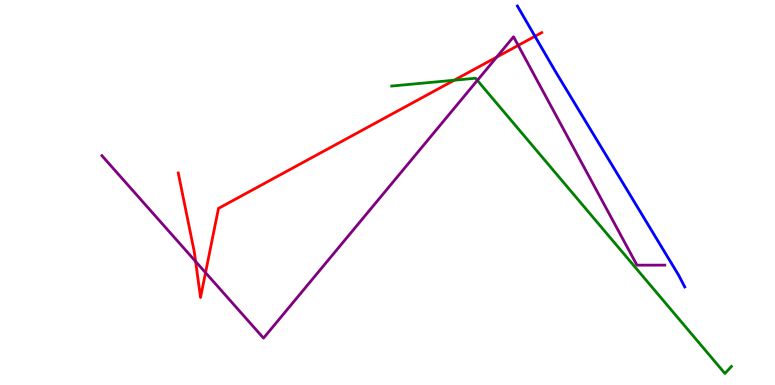[{'lines': ['blue', 'red'], 'intersections': [{'x': 6.9, 'y': 9.06}]}, {'lines': ['green', 'red'], 'intersections': [{'x': 5.86, 'y': 7.92}]}, {'lines': ['purple', 'red'], 'intersections': [{'x': 2.52, 'y': 3.21}, {'x': 2.65, 'y': 2.92}, {'x': 6.41, 'y': 8.52}, {'x': 6.69, 'y': 8.82}]}, {'lines': ['blue', 'green'], 'intersections': []}, {'lines': ['blue', 'purple'], 'intersections': []}, {'lines': ['green', 'purple'], 'intersections': [{'x': 6.16, 'y': 7.91}]}]